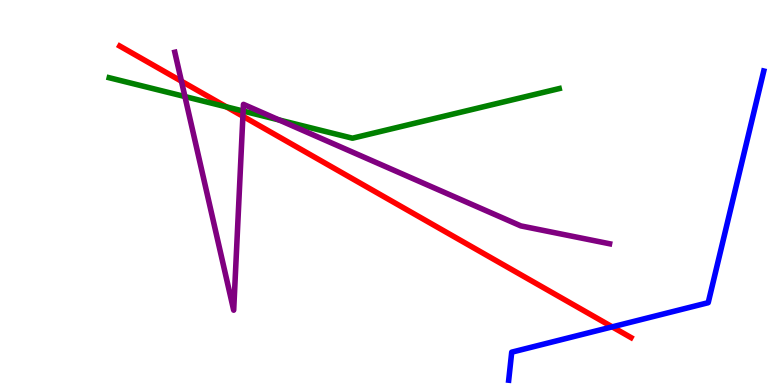[{'lines': ['blue', 'red'], 'intersections': [{'x': 7.9, 'y': 1.51}]}, {'lines': ['green', 'red'], 'intersections': [{'x': 2.92, 'y': 7.22}]}, {'lines': ['purple', 'red'], 'intersections': [{'x': 2.34, 'y': 7.89}, {'x': 3.13, 'y': 6.98}]}, {'lines': ['blue', 'green'], 'intersections': []}, {'lines': ['blue', 'purple'], 'intersections': []}, {'lines': ['green', 'purple'], 'intersections': [{'x': 2.39, 'y': 7.49}, {'x': 3.14, 'y': 7.12}, {'x': 3.6, 'y': 6.88}]}]